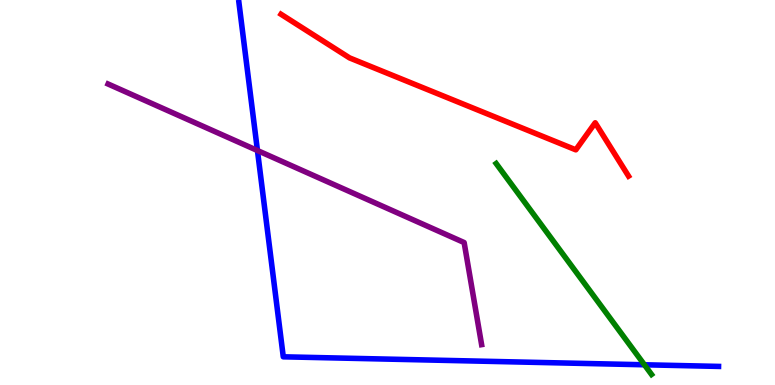[{'lines': ['blue', 'red'], 'intersections': []}, {'lines': ['green', 'red'], 'intersections': []}, {'lines': ['purple', 'red'], 'intersections': []}, {'lines': ['blue', 'green'], 'intersections': [{'x': 8.31, 'y': 0.525}]}, {'lines': ['blue', 'purple'], 'intersections': [{'x': 3.32, 'y': 6.09}]}, {'lines': ['green', 'purple'], 'intersections': []}]